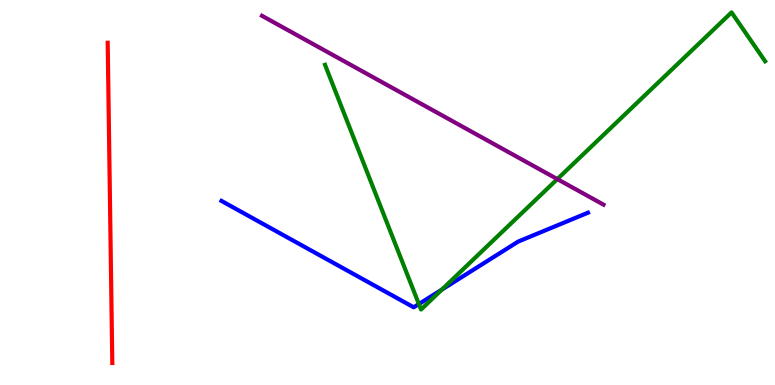[{'lines': ['blue', 'red'], 'intersections': []}, {'lines': ['green', 'red'], 'intersections': []}, {'lines': ['purple', 'red'], 'intersections': []}, {'lines': ['blue', 'green'], 'intersections': [{'x': 5.4, 'y': 2.1}, {'x': 5.7, 'y': 2.48}]}, {'lines': ['blue', 'purple'], 'intersections': []}, {'lines': ['green', 'purple'], 'intersections': [{'x': 7.19, 'y': 5.35}]}]